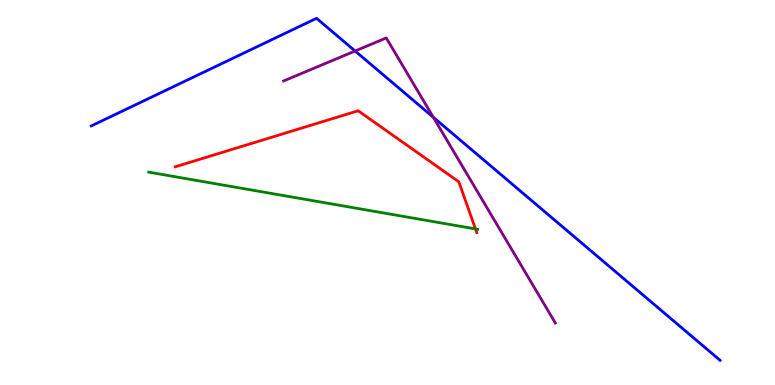[{'lines': ['blue', 'red'], 'intersections': []}, {'lines': ['green', 'red'], 'intersections': [{'x': 6.14, 'y': 4.05}]}, {'lines': ['purple', 'red'], 'intersections': []}, {'lines': ['blue', 'green'], 'intersections': []}, {'lines': ['blue', 'purple'], 'intersections': [{'x': 4.58, 'y': 8.68}, {'x': 5.59, 'y': 6.95}]}, {'lines': ['green', 'purple'], 'intersections': []}]